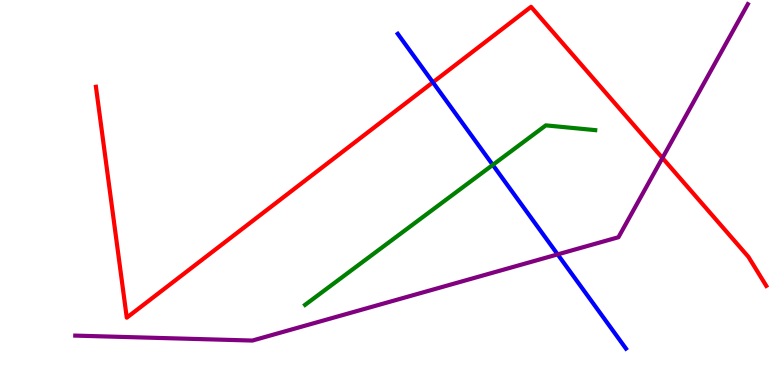[{'lines': ['blue', 'red'], 'intersections': [{'x': 5.59, 'y': 7.86}]}, {'lines': ['green', 'red'], 'intersections': []}, {'lines': ['purple', 'red'], 'intersections': [{'x': 8.55, 'y': 5.9}]}, {'lines': ['blue', 'green'], 'intersections': [{'x': 6.36, 'y': 5.72}]}, {'lines': ['blue', 'purple'], 'intersections': [{'x': 7.2, 'y': 3.39}]}, {'lines': ['green', 'purple'], 'intersections': []}]